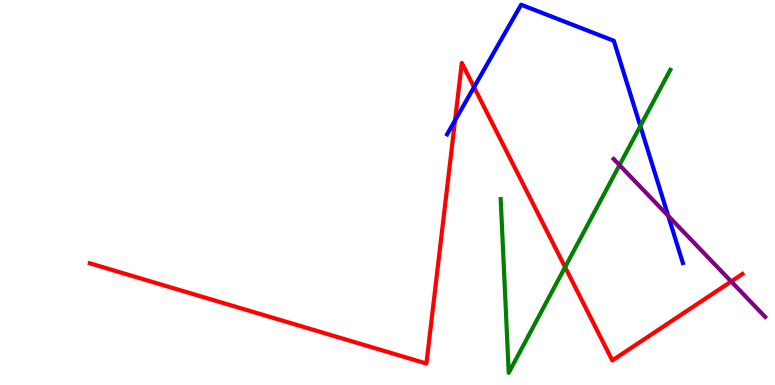[{'lines': ['blue', 'red'], 'intersections': [{'x': 5.87, 'y': 6.87}, {'x': 6.12, 'y': 7.74}]}, {'lines': ['green', 'red'], 'intersections': [{'x': 7.29, 'y': 3.06}]}, {'lines': ['purple', 'red'], 'intersections': [{'x': 9.43, 'y': 2.69}]}, {'lines': ['blue', 'green'], 'intersections': [{'x': 8.26, 'y': 6.73}]}, {'lines': ['blue', 'purple'], 'intersections': [{'x': 8.62, 'y': 4.39}]}, {'lines': ['green', 'purple'], 'intersections': [{'x': 7.99, 'y': 5.71}]}]